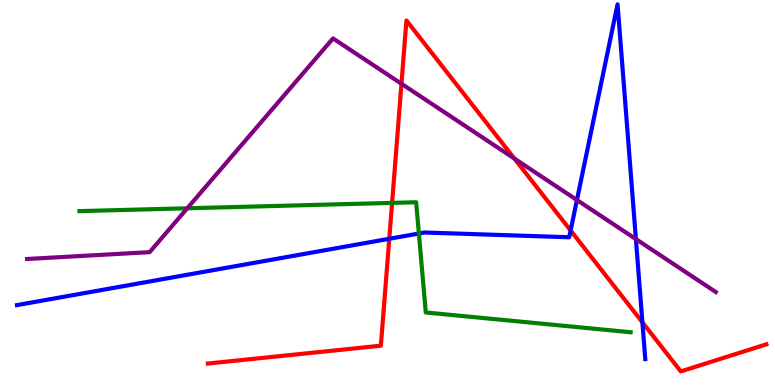[{'lines': ['blue', 'red'], 'intersections': [{'x': 5.02, 'y': 3.8}, {'x': 7.36, 'y': 4.01}, {'x': 8.29, 'y': 1.63}]}, {'lines': ['green', 'red'], 'intersections': [{'x': 5.06, 'y': 4.73}]}, {'lines': ['purple', 'red'], 'intersections': [{'x': 5.18, 'y': 7.82}, {'x': 6.64, 'y': 5.88}]}, {'lines': ['blue', 'green'], 'intersections': [{'x': 5.4, 'y': 3.94}]}, {'lines': ['blue', 'purple'], 'intersections': [{'x': 7.44, 'y': 4.8}, {'x': 8.21, 'y': 3.79}]}, {'lines': ['green', 'purple'], 'intersections': [{'x': 2.42, 'y': 4.59}]}]